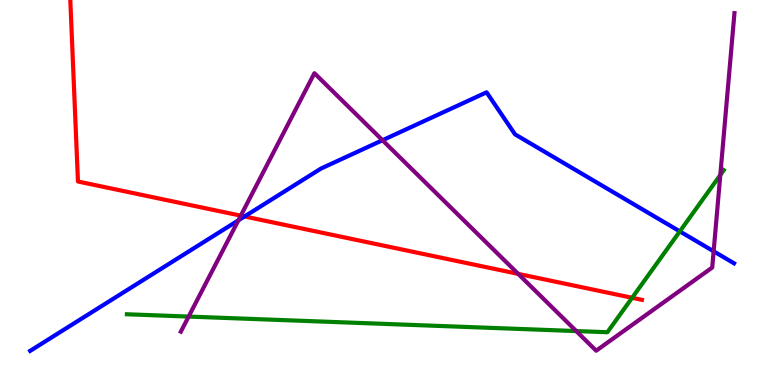[{'lines': ['blue', 'red'], 'intersections': [{'x': 3.16, 'y': 4.38}]}, {'lines': ['green', 'red'], 'intersections': [{'x': 8.16, 'y': 2.27}]}, {'lines': ['purple', 'red'], 'intersections': [{'x': 3.11, 'y': 4.4}, {'x': 6.69, 'y': 2.89}]}, {'lines': ['blue', 'green'], 'intersections': [{'x': 8.77, 'y': 3.99}]}, {'lines': ['blue', 'purple'], 'intersections': [{'x': 3.08, 'y': 4.28}, {'x': 4.94, 'y': 6.36}, {'x': 9.21, 'y': 3.47}]}, {'lines': ['green', 'purple'], 'intersections': [{'x': 2.43, 'y': 1.78}, {'x': 7.44, 'y': 1.4}, {'x': 9.29, 'y': 5.45}]}]